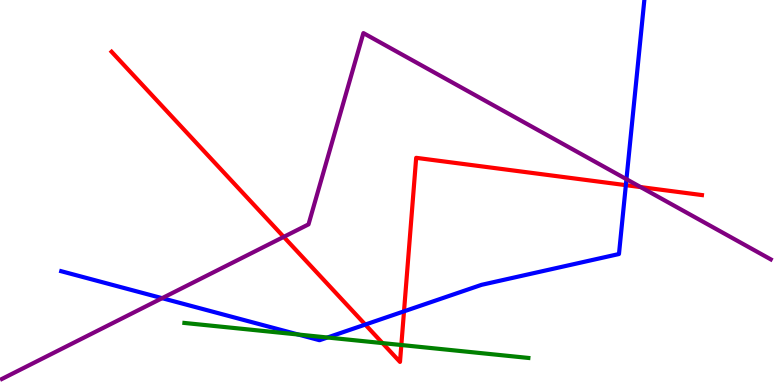[{'lines': ['blue', 'red'], 'intersections': [{'x': 4.71, 'y': 1.57}, {'x': 5.21, 'y': 1.91}, {'x': 8.08, 'y': 5.19}]}, {'lines': ['green', 'red'], 'intersections': [{'x': 4.94, 'y': 1.09}, {'x': 5.18, 'y': 1.04}]}, {'lines': ['purple', 'red'], 'intersections': [{'x': 3.66, 'y': 3.85}, {'x': 8.27, 'y': 5.14}]}, {'lines': ['blue', 'green'], 'intersections': [{'x': 3.85, 'y': 1.31}, {'x': 4.23, 'y': 1.23}]}, {'lines': ['blue', 'purple'], 'intersections': [{'x': 2.09, 'y': 2.26}, {'x': 8.08, 'y': 5.35}]}, {'lines': ['green', 'purple'], 'intersections': []}]